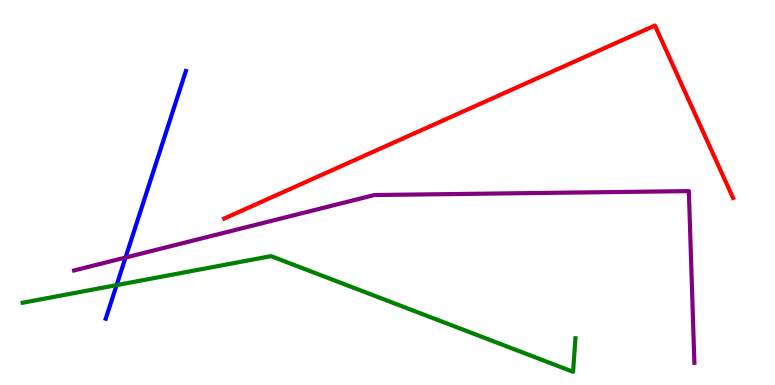[{'lines': ['blue', 'red'], 'intersections': []}, {'lines': ['green', 'red'], 'intersections': []}, {'lines': ['purple', 'red'], 'intersections': []}, {'lines': ['blue', 'green'], 'intersections': [{'x': 1.5, 'y': 2.59}]}, {'lines': ['blue', 'purple'], 'intersections': [{'x': 1.62, 'y': 3.31}]}, {'lines': ['green', 'purple'], 'intersections': []}]